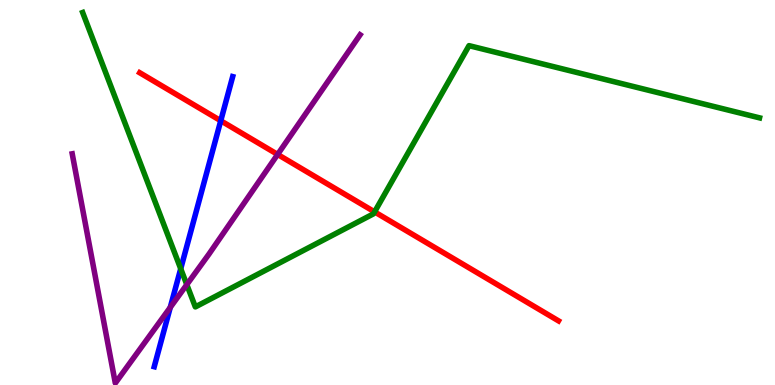[{'lines': ['blue', 'red'], 'intersections': [{'x': 2.85, 'y': 6.86}]}, {'lines': ['green', 'red'], 'intersections': [{'x': 4.83, 'y': 4.5}]}, {'lines': ['purple', 'red'], 'intersections': [{'x': 3.58, 'y': 5.99}]}, {'lines': ['blue', 'green'], 'intersections': [{'x': 2.33, 'y': 3.02}]}, {'lines': ['blue', 'purple'], 'intersections': [{'x': 2.2, 'y': 2.02}]}, {'lines': ['green', 'purple'], 'intersections': [{'x': 2.41, 'y': 2.61}]}]